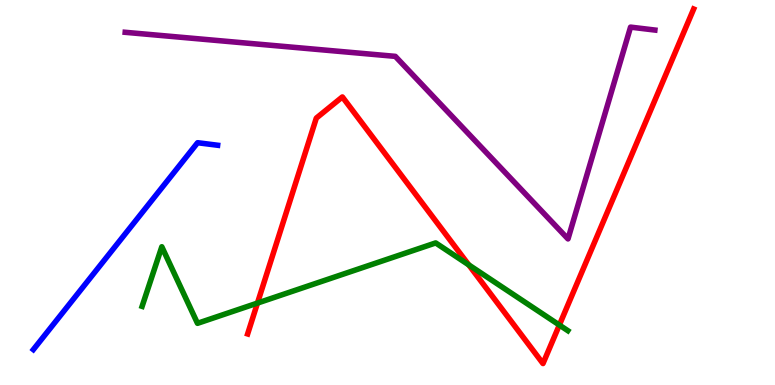[{'lines': ['blue', 'red'], 'intersections': []}, {'lines': ['green', 'red'], 'intersections': [{'x': 3.32, 'y': 2.13}, {'x': 6.05, 'y': 3.12}, {'x': 7.22, 'y': 1.56}]}, {'lines': ['purple', 'red'], 'intersections': []}, {'lines': ['blue', 'green'], 'intersections': []}, {'lines': ['blue', 'purple'], 'intersections': []}, {'lines': ['green', 'purple'], 'intersections': []}]